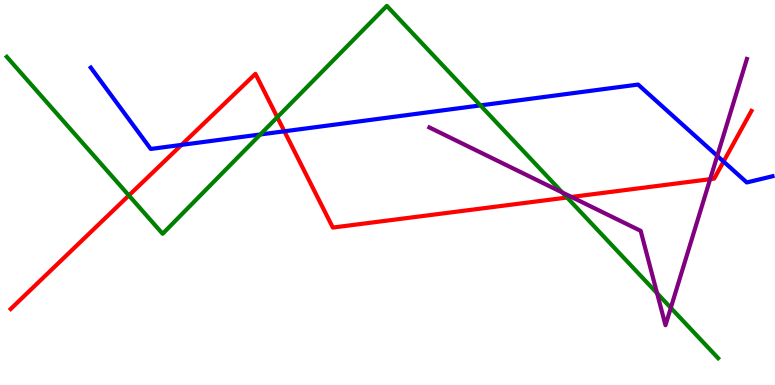[{'lines': ['blue', 'red'], 'intersections': [{'x': 2.34, 'y': 6.24}, {'x': 3.67, 'y': 6.59}, {'x': 9.34, 'y': 5.8}]}, {'lines': ['green', 'red'], 'intersections': [{'x': 1.66, 'y': 4.92}, {'x': 3.58, 'y': 6.95}, {'x': 7.32, 'y': 4.87}]}, {'lines': ['purple', 'red'], 'intersections': [{'x': 7.37, 'y': 4.88}, {'x': 9.16, 'y': 5.35}]}, {'lines': ['blue', 'green'], 'intersections': [{'x': 3.36, 'y': 6.51}, {'x': 6.2, 'y': 7.26}]}, {'lines': ['blue', 'purple'], 'intersections': [{'x': 9.26, 'y': 5.95}]}, {'lines': ['green', 'purple'], 'intersections': [{'x': 7.26, 'y': 5.0}, {'x': 8.48, 'y': 2.38}, {'x': 8.66, 'y': 2.0}]}]